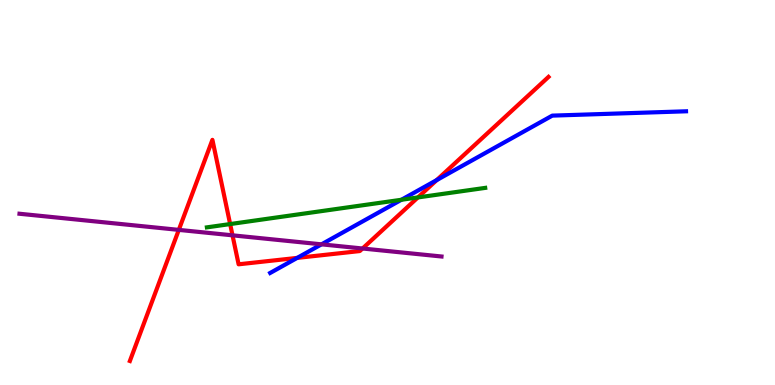[{'lines': ['blue', 'red'], 'intersections': [{'x': 3.83, 'y': 3.3}, {'x': 5.63, 'y': 5.32}]}, {'lines': ['green', 'red'], 'intersections': [{'x': 2.97, 'y': 4.18}, {'x': 5.39, 'y': 4.87}]}, {'lines': ['purple', 'red'], 'intersections': [{'x': 2.31, 'y': 4.03}, {'x': 3.0, 'y': 3.89}, {'x': 4.68, 'y': 3.55}]}, {'lines': ['blue', 'green'], 'intersections': [{'x': 5.18, 'y': 4.81}]}, {'lines': ['blue', 'purple'], 'intersections': [{'x': 4.15, 'y': 3.65}]}, {'lines': ['green', 'purple'], 'intersections': []}]